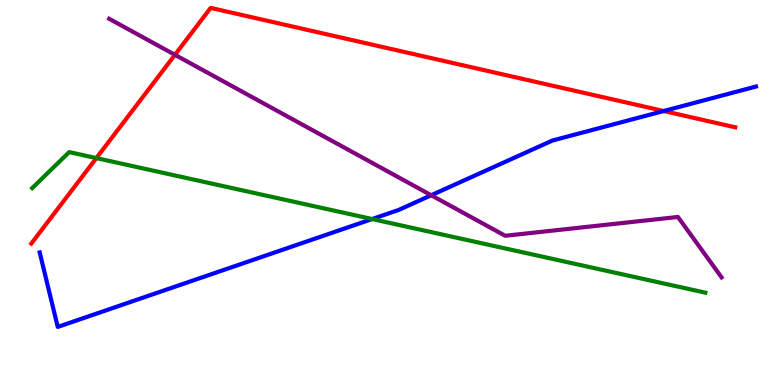[{'lines': ['blue', 'red'], 'intersections': [{'x': 8.56, 'y': 7.12}]}, {'lines': ['green', 'red'], 'intersections': [{'x': 1.24, 'y': 5.89}]}, {'lines': ['purple', 'red'], 'intersections': [{'x': 2.26, 'y': 8.58}]}, {'lines': ['blue', 'green'], 'intersections': [{'x': 4.8, 'y': 4.31}]}, {'lines': ['blue', 'purple'], 'intersections': [{'x': 5.56, 'y': 4.93}]}, {'lines': ['green', 'purple'], 'intersections': []}]